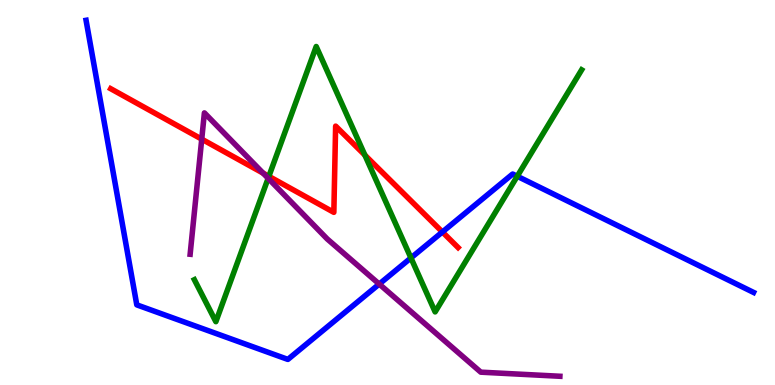[{'lines': ['blue', 'red'], 'intersections': [{'x': 5.71, 'y': 3.97}]}, {'lines': ['green', 'red'], 'intersections': [{'x': 3.47, 'y': 5.42}, {'x': 4.71, 'y': 5.97}]}, {'lines': ['purple', 'red'], 'intersections': [{'x': 2.6, 'y': 6.39}, {'x': 3.39, 'y': 5.5}]}, {'lines': ['blue', 'green'], 'intersections': [{'x': 5.3, 'y': 3.3}, {'x': 6.67, 'y': 5.42}]}, {'lines': ['blue', 'purple'], 'intersections': [{'x': 4.89, 'y': 2.62}]}, {'lines': ['green', 'purple'], 'intersections': [{'x': 3.46, 'y': 5.37}]}]